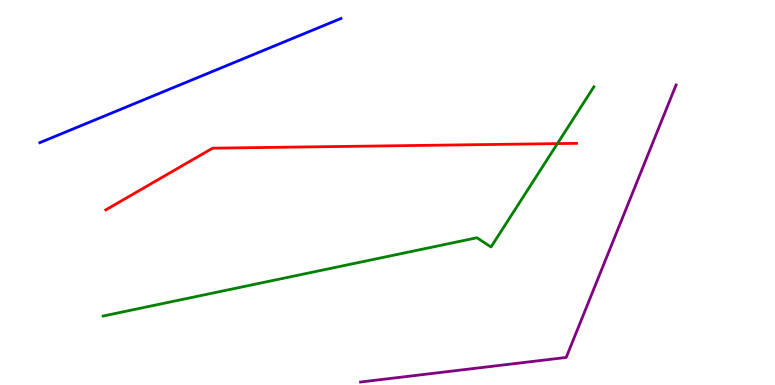[{'lines': ['blue', 'red'], 'intersections': []}, {'lines': ['green', 'red'], 'intersections': [{'x': 7.19, 'y': 6.27}]}, {'lines': ['purple', 'red'], 'intersections': []}, {'lines': ['blue', 'green'], 'intersections': []}, {'lines': ['blue', 'purple'], 'intersections': []}, {'lines': ['green', 'purple'], 'intersections': []}]